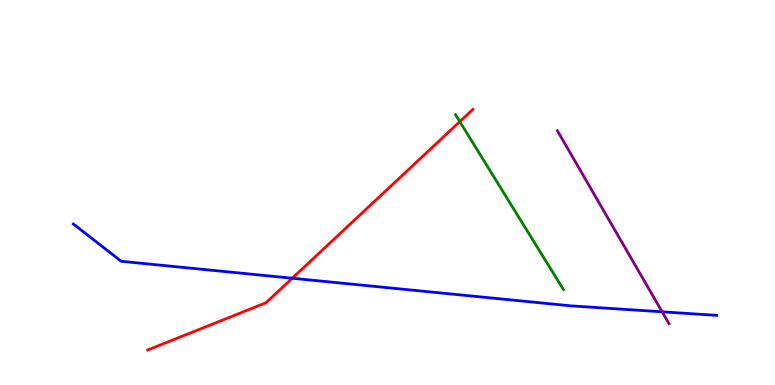[{'lines': ['blue', 'red'], 'intersections': [{'x': 3.77, 'y': 2.77}]}, {'lines': ['green', 'red'], 'intersections': [{'x': 5.93, 'y': 6.84}]}, {'lines': ['purple', 'red'], 'intersections': []}, {'lines': ['blue', 'green'], 'intersections': []}, {'lines': ['blue', 'purple'], 'intersections': [{'x': 8.54, 'y': 1.9}]}, {'lines': ['green', 'purple'], 'intersections': []}]